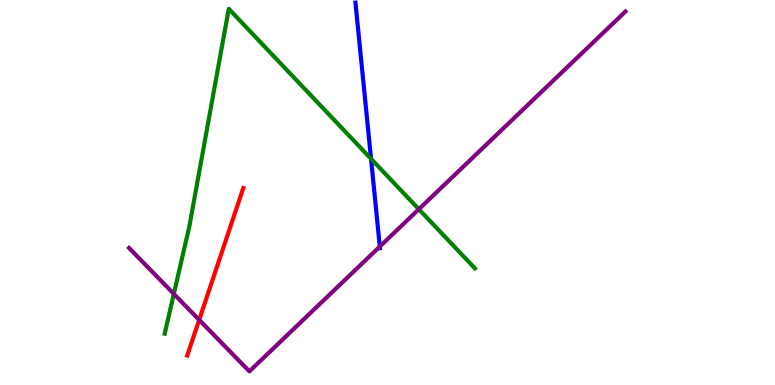[{'lines': ['blue', 'red'], 'intersections': []}, {'lines': ['green', 'red'], 'intersections': []}, {'lines': ['purple', 'red'], 'intersections': [{'x': 2.57, 'y': 1.69}]}, {'lines': ['blue', 'green'], 'intersections': [{'x': 4.79, 'y': 5.87}]}, {'lines': ['blue', 'purple'], 'intersections': [{'x': 4.9, 'y': 3.6}]}, {'lines': ['green', 'purple'], 'intersections': [{'x': 2.24, 'y': 2.37}, {'x': 5.4, 'y': 4.57}]}]